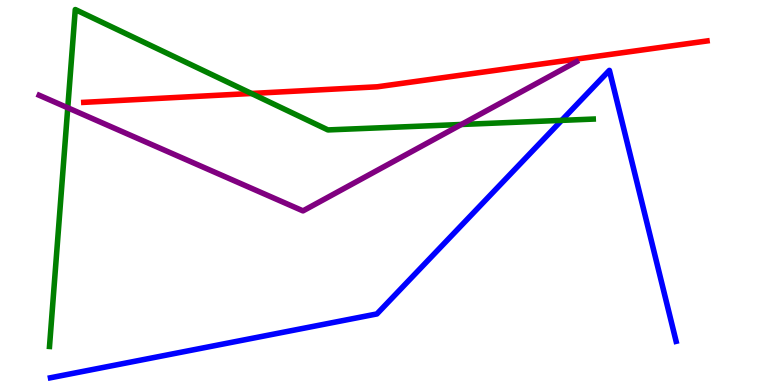[{'lines': ['blue', 'red'], 'intersections': []}, {'lines': ['green', 'red'], 'intersections': [{'x': 3.24, 'y': 7.57}]}, {'lines': ['purple', 'red'], 'intersections': []}, {'lines': ['blue', 'green'], 'intersections': [{'x': 7.25, 'y': 6.87}]}, {'lines': ['blue', 'purple'], 'intersections': []}, {'lines': ['green', 'purple'], 'intersections': [{'x': 0.874, 'y': 7.2}, {'x': 5.95, 'y': 6.77}]}]